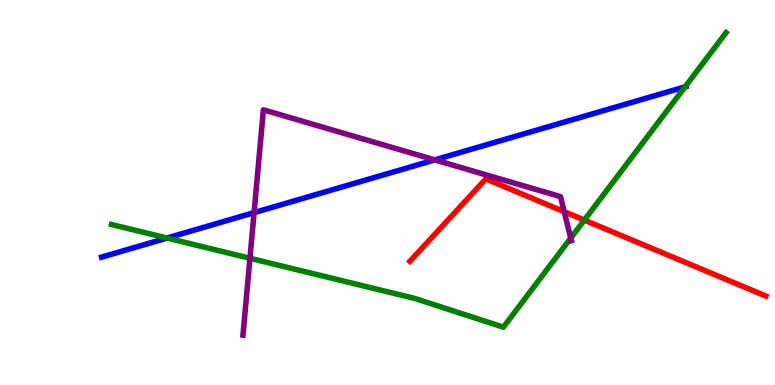[{'lines': ['blue', 'red'], 'intersections': []}, {'lines': ['green', 'red'], 'intersections': [{'x': 7.54, 'y': 4.28}]}, {'lines': ['purple', 'red'], 'intersections': [{'x': 7.28, 'y': 4.5}]}, {'lines': ['blue', 'green'], 'intersections': [{'x': 2.15, 'y': 3.82}, {'x': 8.84, 'y': 7.74}]}, {'lines': ['blue', 'purple'], 'intersections': [{'x': 3.28, 'y': 4.48}, {'x': 5.61, 'y': 5.85}]}, {'lines': ['green', 'purple'], 'intersections': [{'x': 3.23, 'y': 3.29}, {'x': 7.36, 'y': 3.82}]}]